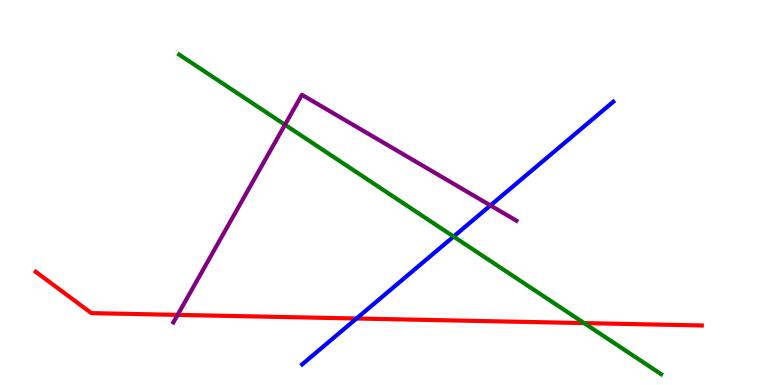[{'lines': ['blue', 'red'], 'intersections': [{'x': 4.6, 'y': 1.73}]}, {'lines': ['green', 'red'], 'intersections': [{'x': 7.54, 'y': 1.61}]}, {'lines': ['purple', 'red'], 'intersections': [{'x': 2.29, 'y': 1.82}]}, {'lines': ['blue', 'green'], 'intersections': [{'x': 5.85, 'y': 3.86}]}, {'lines': ['blue', 'purple'], 'intersections': [{'x': 6.33, 'y': 4.66}]}, {'lines': ['green', 'purple'], 'intersections': [{'x': 3.68, 'y': 6.76}]}]